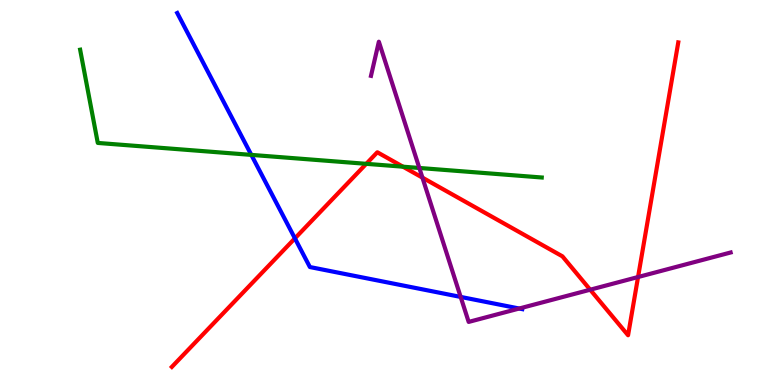[{'lines': ['blue', 'red'], 'intersections': [{'x': 3.81, 'y': 3.81}]}, {'lines': ['green', 'red'], 'intersections': [{'x': 4.73, 'y': 5.74}, {'x': 5.2, 'y': 5.67}]}, {'lines': ['purple', 'red'], 'intersections': [{'x': 5.45, 'y': 5.39}, {'x': 7.62, 'y': 2.47}, {'x': 8.23, 'y': 2.8}]}, {'lines': ['blue', 'green'], 'intersections': [{'x': 3.24, 'y': 5.98}]}, {'lines': ['blue', 'purple'], 'intersections': [{'x': 5.94, 'y': 2.29}, {'x': 6.7, 'y': 1.99}]}, {'lines': ['green', 'purple'], 'intersections': [{'x': 5.41, 'y': 5.64}]}]